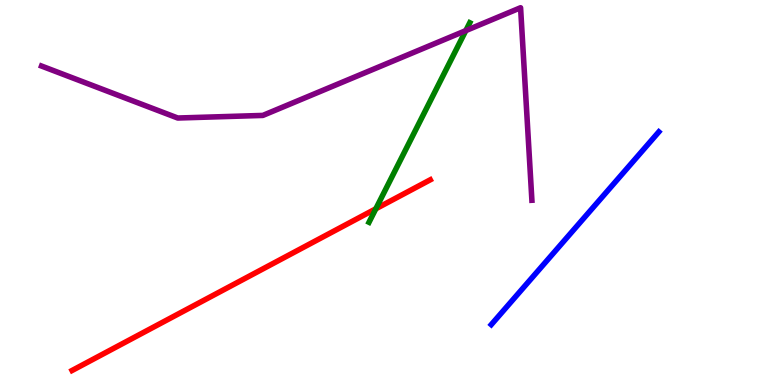[{'lines': ['blue', 'red'], 'intersections': []}, {'lines': ['green', 'red'], 'intersections': [{'x': 4.85, 'y': 4.58}]}, {'lines': ['purple', 'red'], 'intersections': []}, {'lines': ['blue', 'green'], 'intersections': []}, {'lines': ['blue', 'purple'], 'intersections': []}, {'lines': ['green', 'purple'], 'intersections': [{'x': 6.01, 'y': 9.2}]}]